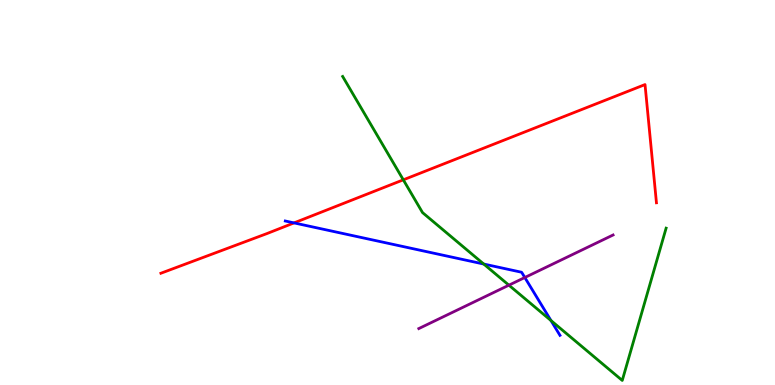[{'lines': ['blue', 'red'], 'intersections': [{'x': 3.79, 'y': 4.21}]}, {'lines': ['green', 'red'], 'intersections': [{'x': 5.2, 'y': 5.33}]}, {'lines': ['purple', 'red'], 'intersections': []}, {'lines': ['blue', 'green'], 'intersections': [{'x': 6.24, 'y': 3.14}, {'x': 7.11, 'y': 1.67}]}, {'lines': ['blue', 'purple'], 'intersections': [{'x': 6.77, 'y': 2.79}]}, {'lines': ['green', 'purple'], 'intersections': [{'x': 6.57, 'y': 2.59}]}]